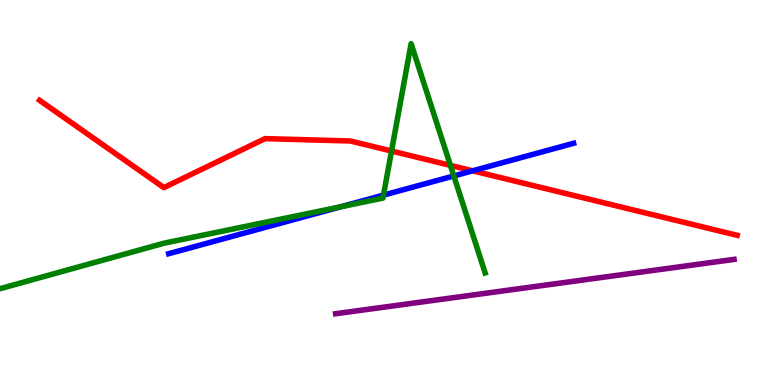[{'lines': ['blue', 'red'], 'intersections': [{'x': 6.1, 'y': 5.56}]}, {'lines': ['green', 'red'], 'intersections': [{'x': 5.05, 'y': 6.08}, {'x': 5.81, 'y': 5.7}]}, {'lines': ['purple', 'red'], 'intersections': []}, {'lines': ['blue', 'green'], 'intersections': [{'x': 4.4, 'y': 4.63}, {'x': 4.95, 'y': 4.93}, {'x': 5.86, 'y': 5.43}]}, {'lines': ['blue', 'purple'], 'intersections': []}, {'lines': ['green', 'purple'], 'intersections': []}]